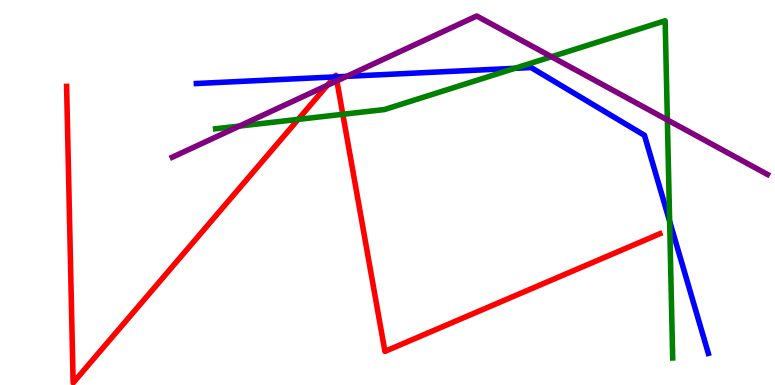[{'lines': ['blue', 'red'], 'intersections': [{'x': 4.32, 'y': 8.0}, {'x': 4.34, 'y': 8.0}]}, {'lines': ['green', 'red'], 'intersections': [{'x': 3.85, 'y': 6.9}, {'x': 4.42, 'y': 7.03}]}, {'lines': ['purple', 'red'], 'intersections': [{'x': 4.22, 'y': 7.78}, {'x': 4.35, 'y': 7.9}]}, {'lines': ['blue', 'green'], 'intersections': [{'x': 6.64, 'y': 8.23}, {'x': 8.64, 'y': 4.25}]}, {'lines': ['blue', 'purple'], 'intersections': [{'x': 4.47, 'y': 8.02}]}, {'lines': ['green', 'purple'], 'intersections': [{'x': 3.09, 'y': 6.73}, {'x': 7.12, 'y': 8.53}, {'x': 8.61, 'y': 6.89}]}]